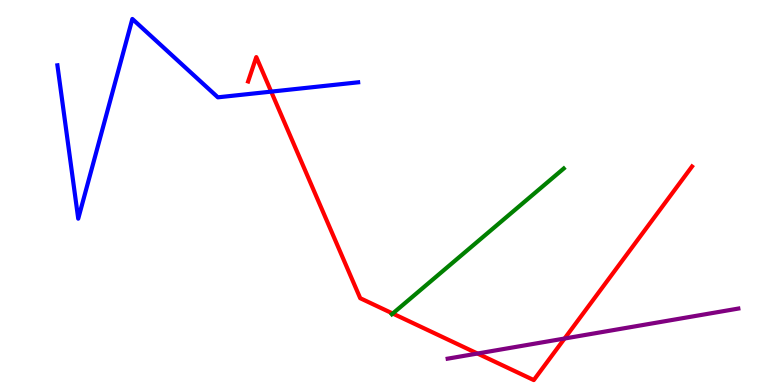[{'lines': ['blue', 'red'], 'intersections': [{'x': 3.5, 'y': 7.62}]}, {'lines': ['green', 'red'], 'intersections': [{'x': 5.07, 'y': 1.86}]}, {'lines': ['purple', 'red'], 'intersections': [{'x': 6.16, 'y': 0.817}, {'x': 7.28, 'y': 1.21}]}, {'lines': ['blue', 'green'], 'intersections': []}, {'lines': ['blue', 'purple'], 'intersections': []}, {'lines': ['green', 'purple'], 'intersections': []}]